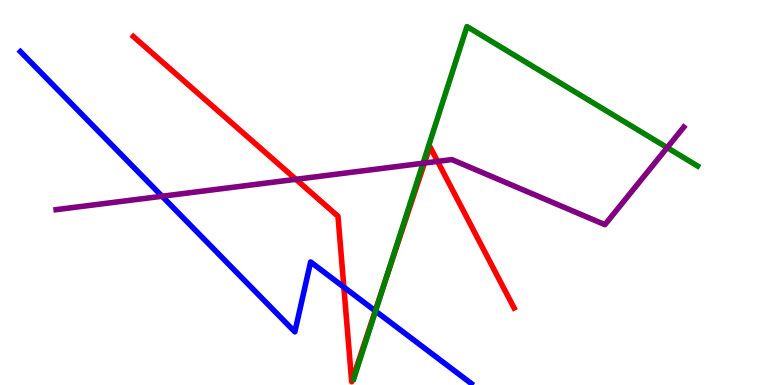[{'lines': ['blue', 'red'], 'intersections': [{'x': 4.44, 'y': 2.54}, {'x': 4.84, 'y': 1.92}]}, {'lines': ['green', 'red'], 'intersections': [{'x': 4.97, 'y': 2.7}]}, {'lines': ['purple', 'red'], 'intersections': [{'x': 3.82, 'y': 5.34}, {'x': 5.48, 'y': 5.76}, {'x': 5.65, 'y': 5.81}]}, {'lines': ['blue', 'green'], 'intersections': [{'x': 4.85, 'y': 1.92}]}, {'lines': ['blue', 'purple'], 'intersections': [{'x': 2.09, 'y': 4.9}]}, {'lines': ['green', 'purple'], 'intersections': [{'x': 5.46, 'y': 5.76}, {'x': 8.61, 'y': 6.17}]}]